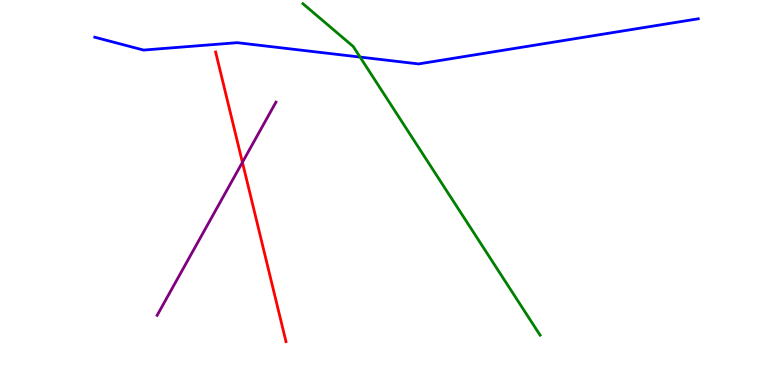[{'lines': ['blue', 'red'], 'intersections': []}, {'lines': ['green', 'red'], 'intersections': []}, {'lines': ['purple', 'red'], 'intersections': [{'x': 3.13, 'y': 5.78}]}, {'lines': ['blue', 'green'], 'intersections': [{'x': 4.65, 'y': 8.52}]}, {'lines': ['blue', 'purple'], 'intersections': []}, {'lines': ['green', 'purple'], 'intersections': []}]